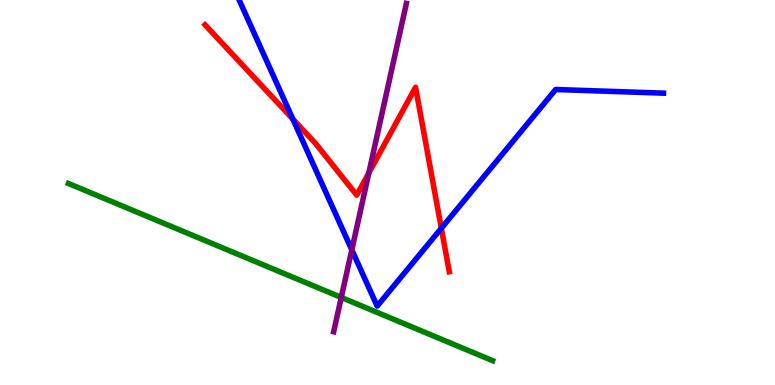[{'lines': ['blue', 'red'], 'intersections': [{'x': 3.78, 'y': 6.91}, {'x': 5.69, 'y': 4.07}]}, {'lines': ['green', 'red'], 'intersections': []}, {'lines': ['purple', 'red'], 'intersections': [{'x': 4.76, 'y': 5.51}]}, {'lines': ['blue', 'green'], 'intersections': []}, {'lines': ['blue', 'purple'], 'intersections': [{'x': 4.54, 'y': 3.51}]}, {'lines': ['green', 'purple'], 'intersections': [{'x': 4.4, 'y': 2.27}]}]